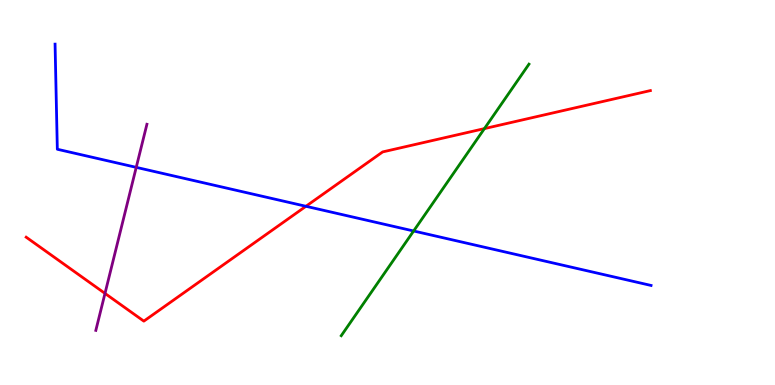[{'lines': ['blue', 'red'], 'intersections': [{'x': 3.95, 'y': 4.64}]}, {'lines': ['green', 'red'], 'intersections': [{'x': 6.25, 'y': 6.66}]}, {'lines': ['purple', 'red'], 'intersections': [{'x': 1.35, 'y': 2.38}]}, {'lines': ['blue', 'green'], 'intersections': [{'x': 5.34, 'y': 4.0}]}, {'lines': ['blue', 'purple'], 'intersections': [{'x': 1.76, 'y': 5.65}]}, {'lines': ['green', 'purple'], 'intersections': []}]